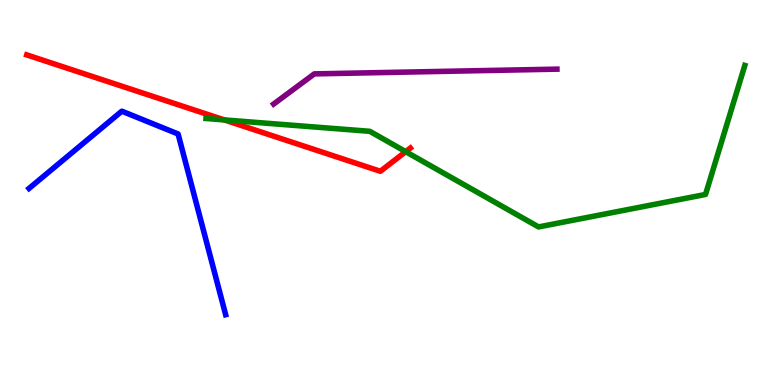[{'lines': ['blue', 'red'], 'intersections': []}, {'lines': ['green', 'red'], 'intersections': [{'x': 2.89, 'y': 6.89}, {'x': 5.24, 'y': 6.06}]}, {'lines': ['purple', 'red'], 'intersections': []}, {'lines': ['blue', 'green'], 'intersections': []}, {'lines': ['blue', 'purple'], 'intersections': []}, {'lines': ['green', 'purple'], 'intersections': []}]